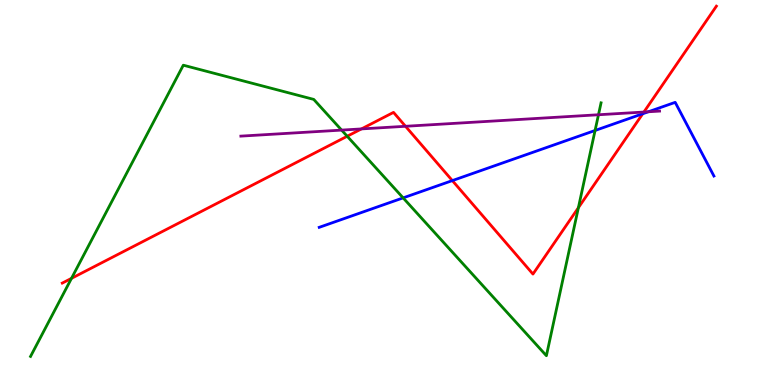[{'lines': ['blue', 'red'], 'intersections': [{'x': 5.84, 'y': 5.31}, {'x': 8.29, 'y': 7.05}]}, {'lines': ['green', 'red'], 'intersections': [{'x': 0.923, 'y': 2.77}, {'x': 4.48, 'y': 6.46}, {'x': 7.46, 'y': 4.6}]}, {'lines': ['purple', 'red'], 'intersections': [{'x': 4.66, 'y': 6.65}, {'x': 5.23, 'y': 6.72}, {'x': 8.31, 'y': 7.09}]}, {'lines': ['blue', 'green'], 'intersections': [{'x': 5.2, 'y': 4.86}, {'x': 7.68, 'y': 6.61}]}, {'lines': ['blue', 'purple'], 'intersections': [{'x': 8.37, 'y': 7.1}]}, {'lines': ['green', 'purple'], 'intersections': [{'x': 4.41, 'y': 6.62}, {'x': 7.72, 'y': 7.02}]}]